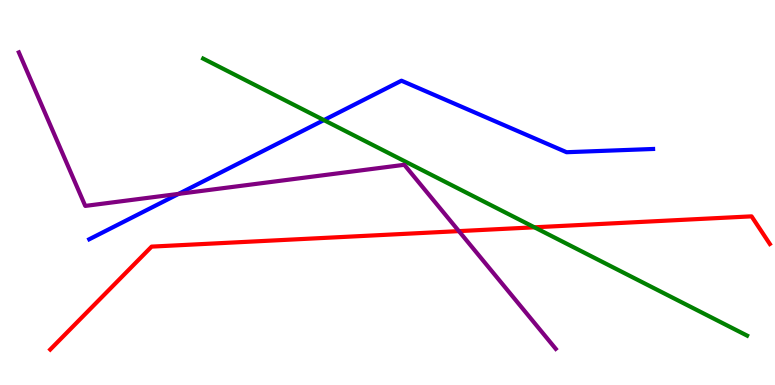[{'lines': ['blue', 'red'], 'intersections': []}, {'lines': ['green', 'red'], 'intersections': [{'x': 6.9, 'y': 4.1}]}, {'lines': ['purple', 'red'], 'intersections': [{'x': 5.92, 'y': 4.0}]}, {'lines': ['blue', 'green'], 'intersections': [{'x': 4.18, 'y': 6.88}]}, {'lines': ['blue', 'purple'], 'intersections': [{'x': 2.3, 'y': 4.96}]}, {'lines': ['green', 'purple'], 'intersections': []}]